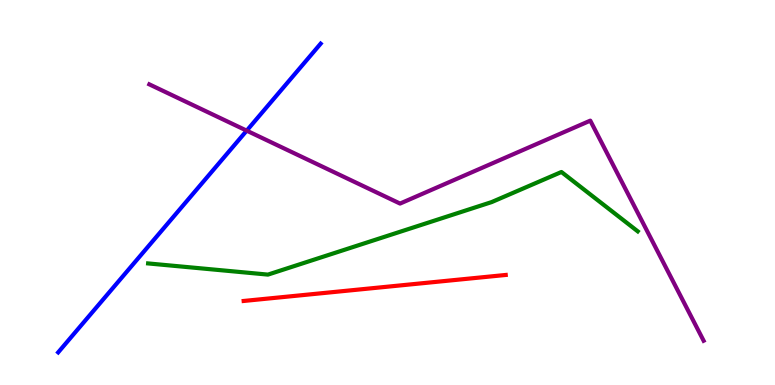[{'lines': ['blue', 'red'], 'intersections': []}, {'lines': ['green', 'red'], 'intersections': []}, {'lines': ['purple', 'red'], 'intersections': []}, {'lines': ['blue', 'green'], 'intersections': []}, {'lines': ['blue', 'purple'], 'intersections': [{'x': 3.18, 'y': 6.61}]}, {'lines': ['green', 'purple'], 'intersections': []}]